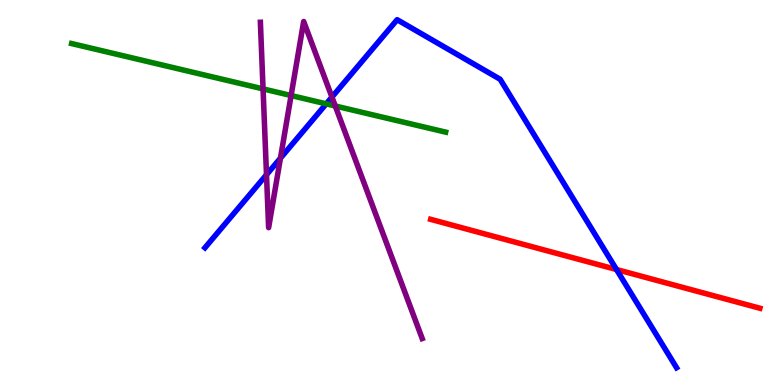[{'lines': ['blue', 'red'], 'intersections': [{'x': 7.95, 'y': 3.0}]}, {'lines': ['green', 'red'], 'intersections': []}, {'lines': ['purple', 'red'], 'intersections': []}, {'lines': ['blue', 'green'], 'intersections': [{'x': 4.21, 'y': 7.3}]}, {'lines': ['blue', 'purple'], 'intersections': [{'x': 3.44, 'y': 5.46}, {'x': 3.62, 'y': 5.89}, {'x': 4.28, 'y': 7.48}]}, {'lines': ['green', 'purple'], 'intersections': [{'x': 3.39, 'y': 7.69}, {'x': 3.76, 'y': 7.52}, {'x': 4.33, 'y': 7.25}]}]